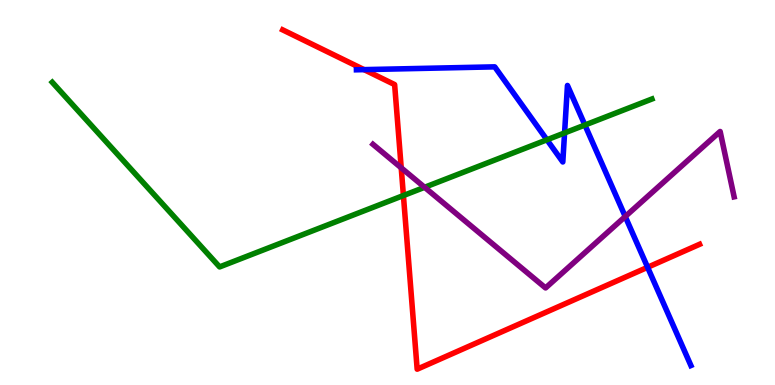[{'lines': ['blue', 'red'], 'intersections': [{'x': 4.7, 'y': 8.19}, {'x': 8.36, 'y': 3.06}]}, {'lines': ['green', 'red'], 'intersections': [{'x': 5.21, 'y': 4.92}]}, {'lines': ['purple', 'red'], 'intersections': [{'x': 5.18, 'y': 5.64}]}, {'lines': ['blue', 'green'], 'intersections': [{'x': 7.06, 'y': 6.37}, {'x': 7.28, 'y': 6.55}, {'x': 7.55, 'y': 6.75}]}, {'lines': ['blue', 'purple'], 'intersections': [{'x': 8.07, 'y': 4.38}]}, {'lines': ['green', 'purple'], 'intersections': [{'x': 5.48, 'y': 5.14}]}]